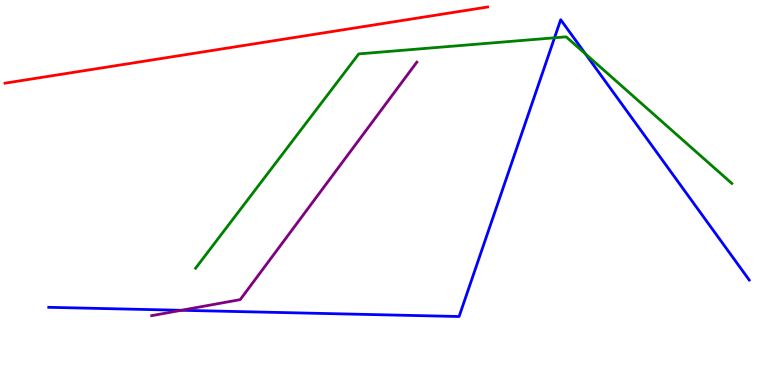[{'lines': ['blue', 'red'], 'intersections': []}, {'lines': ['green', 'red'], 'intersections': []}, {'lines': ['purple', 'red'], 'intersections': []}, {'lines': ['blue', 'green'], 'intersections': [{'x': 7.15, 'y': 9.02}, {'x': 7.55, 'y': 8.6}]}, {'lines': ['blue', 'purple'], 'intersections': [{'x': 2.34, 'y': 1.94}]}, {'lines': ['green', 'purple'], 'intersections': []}]